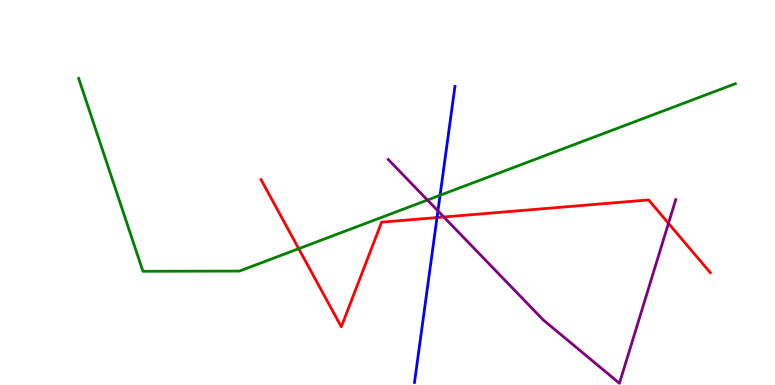[{'lines': ['blue', 'red'], 'intersections': [{'x': 5.64, 'y': 4.35}]}, {'lines': ['green', 'red'], 'intersections': [{'x': 3.85, 'y': 3.54}]}, {'lines': ['purple', 'red'], 'intersections': [{'x': 5.73, 'y': 4.36}, {'x': 8.63, 'y': 4.2}]}, {'lines': ['blue', 'green'], 'intersections': [{'x': 5.68, 'y': 4.93}]}, {'lines': ['blue', 'purple'], 'intersections': [{'x': 5.65, 'y': 4.52}]}, {'lines': ['green', 'purple'], 'intersections': [{'x': 5.52, 'y': 4.8}]}]